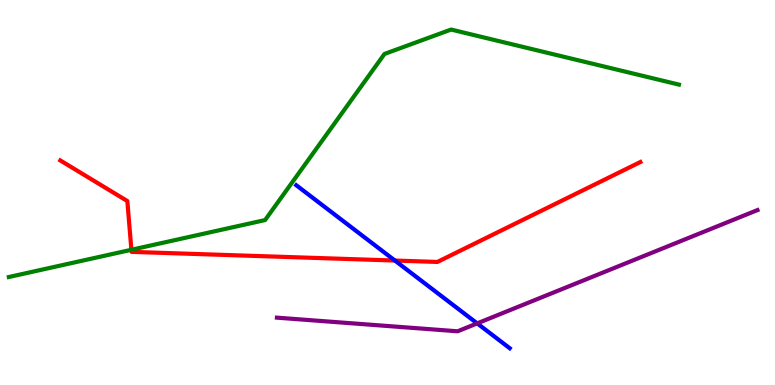[{'lines': ['blue', 'red'], 'intersections': [{'x': 5.1, 'y': 3.23}]}, {'lines': ['green', 'red'], 'intersections': [{'x': 1.7, 'y': 3.51}]}, {'lines': ['purple', 'red'], 'intersections': []}, {'lines': ['blue', 'green'], 'intersections': []}, {'lines': ['blue', 'purple'], 'intersections': [{'x': 6.16, 'y': 1.6}]}, {'lines': ['green', 'purple'], 'intersections': []}]